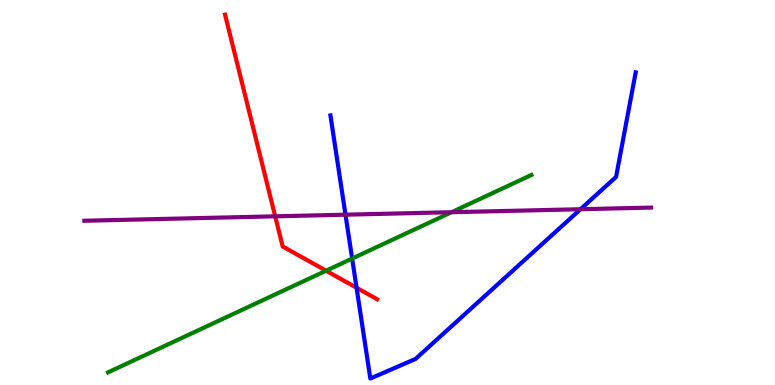[{'lines': ['blue', 'red'], 'intersections': [{'x': 4.6, 'y': 2.53}]}, {'lines': ['green', 'red'], 'intersections': [{'x': 4.21, 'y': 2.97}]}, {'lines': ['purple', 'red'], 'intersections': [{'x': 3.55, 'y': 4.38}]}, {'lines': ['blue', 'green'], 'intersections': [{'x': 4.54, 'y': 3.28}]}, {'lines': ['blue', 'purple'], 'intersections': [{'x': 4.46, 'y': 4.42}, {'x': 7.49, 'y': 4.57}]}, {'lines': ['green', 'purple'], 'intersections': [{'x': 5.83, 'y': 4.49}]}]